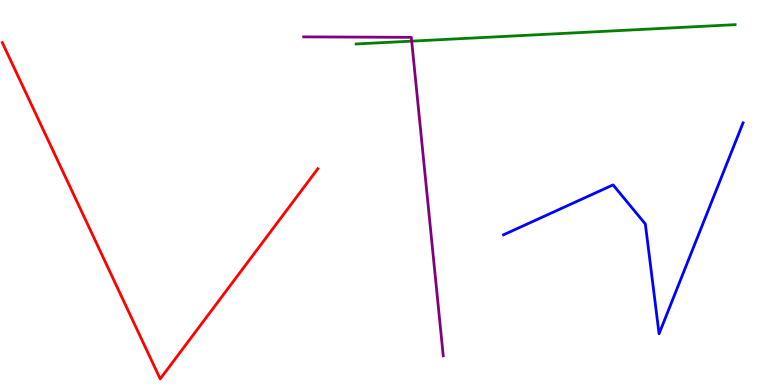[{'lines': ['blue', 'red'], 'intersections': []}, {'lines': ['green', 'red'], 'intersections': []}, {'lines': ['purple', 'red'], 'intersections': []}, {'lines': ['blue', 'green'], 'intersections': []}, {'lines': ['blue', 'purple'], 'intersections': []}, {'lines': ['green', 'purple'], 'intersections': [{'x': 5.31, 'y': 8.93}]}]